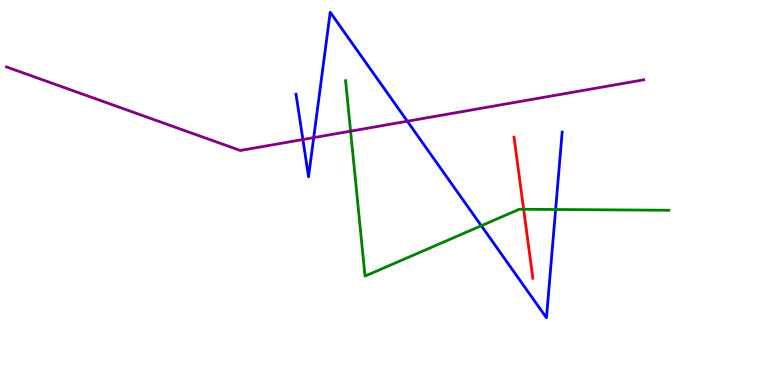[{'lines': ['blue', 'red'], 'intersections': []}, {'lines': ['green', 'red'], 'intersections': [{'x': 6.76, 'y': 4.56}]}, {'lines': ['purple', 'red'], 'intersections': []}, {'lines': ['blue', 'green'], 'intersections': [{'x': 6.21, 'y': 4.14}, {'x': 7.17, 'y': 4.56}]}, {'lines': ['blue', 'purple'], 'intersections': [{'x': 3.91, 'y': 6.38}, {'x': 4.05, 'y': 6.43}, {'x': 5.26, 'y': 6.85}]}, {'lines': ['green', 'purple'], 'intersections': [{'x': 4.52, 'y': 6.59}]}]